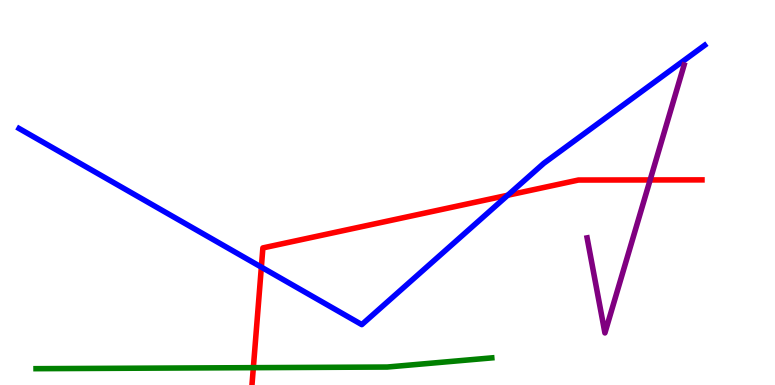[{'lines': ['blue', 'red'], 'intersections': [{'x': 3.37, 'y': 3.06}, {'x': 6.55, 'y': 4.93}]}, {'lines': ['green', 'red'], 'intersections': [{'x': 3.27, 'y': 0.45}]}, {'lines': ['purple', 'red'], 'intersections': [{'x': 8.39, 'y': 5.33}]}, {'lines': ['blue', 'green'], 'intersections': []}, {'lines': ['blue', 'purple'], 'intersections': []}, {'lines': ['green', 'purple'], 'intersections': []}]